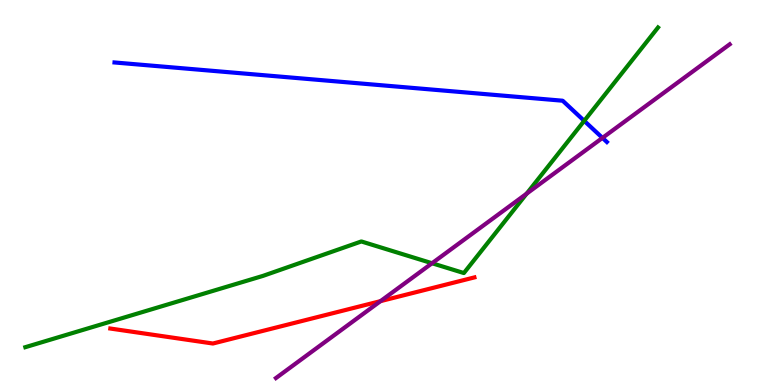[{'lines': ['blue', 'red'], 'intersections': []}, {'lines': ['green', 'red'], 'intersections': []}, {'lines': ['purple', 'red'], 'intersections': [{'x': 4.91, 'y': 2.18}]}, {'lines': ['blue', 'green'], 'intersections': [{'x': 7.54, 'y': 6.86}]}, {'lines': ['blue', 'purple'], 'intersections': [{'x': 7.77, 'y': 6.42}]}, {'lines': ['green', 'purple'], 'intersections': [{'x': 5.57, 'y': 3.16}, {'x': 6.8, 'y': 4.97}]}]